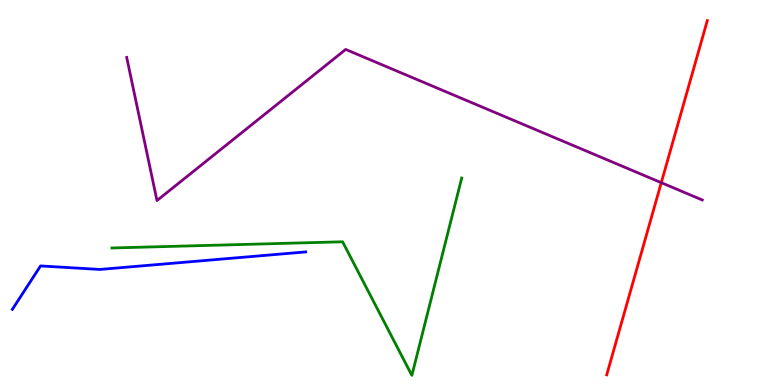[{'lines': ['blue', 'red'], 'intersections': []}, {'lines': ['green', 'red'], 'intersections': []}, {'lines': ['purple', 'red'], 'intersections': [{'x': 8.53, 'y': 5.26}]}, {'lines': ['blue', 'green'], 'intersections': []}, {'lines': ['blue', 'purple'], 'intersections': []}, {'lines': ['green', 'purple'], 'intersections': []}]